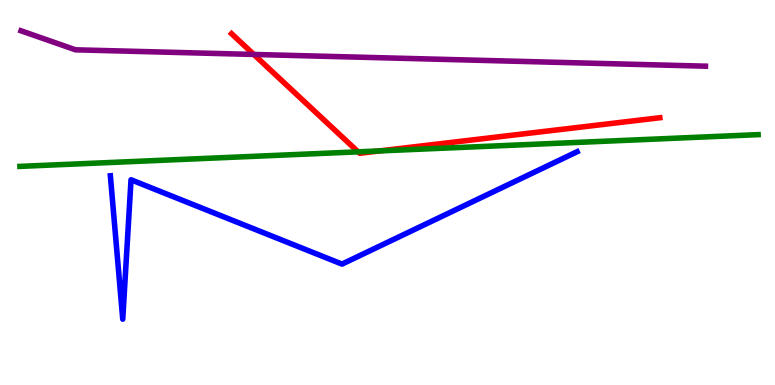[{'lines': ['blue', 'red'], 'intersections': []}, {'lines': ['green', 'red'], 'intersections': [{'x': 4.62, 'y': 6.06}, {'x': 4.9, 'y': 6.08}]}, {'lines': ['purple', 'red'], 'intersections': [{'x': 3.27, 'y': 8.59}]}, {'lines': ['blue', 'green'], 'intersections': []}, {'lines': ['blue', 'purple'], 'intersections': []}, {'lines': ['green', 'purple'], 'intersections': []}]